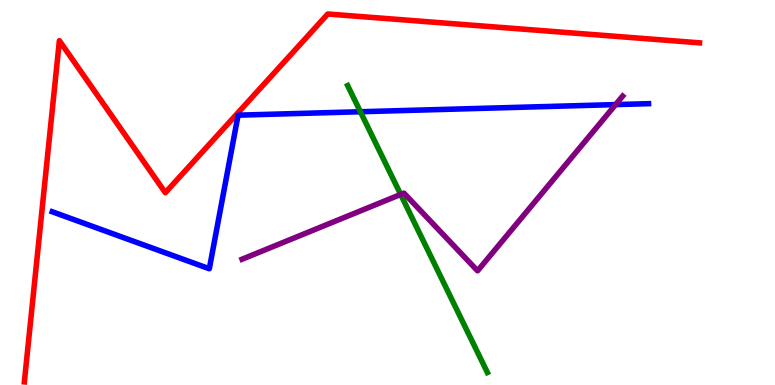[{'lines': ['blue', 'red'], 'intersections': []}, {'lines': ['green', 'red'], 'intersections': []}, {'lines': ['purple', 'red'], 'intersections': []}, {'lines': ['blue', 'green'], 'intersections': [{'x': 4.65, 'y': 7.1}]}, {'lines': ['blue', 'purple'], 'intersections': [{'x': 7.94, 'y': 7.28}]}, {'lines': ['green', 'purple'], 'intersections': [{'x': 5.17, 'y': 4.95}]}]